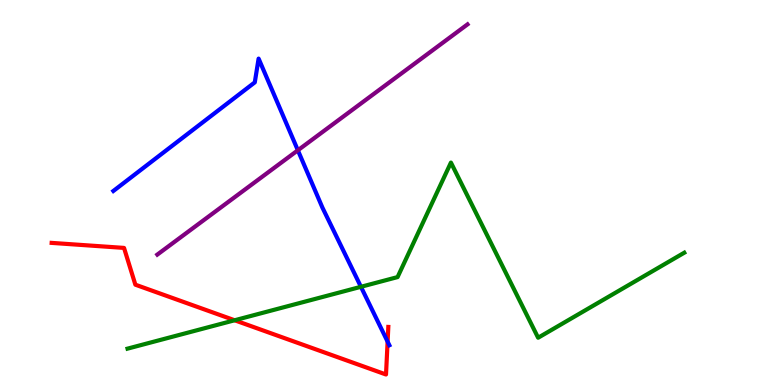[{'lines': ['blue', 'red'], 'intersections': [{'x': 5.0, 'y': 1.13}]}, {'lines': ['green', 'red'], 'intersections': [{'x': 3.03, 'y': 1.68}]}, {'lines': ['purple', 'red'], 'intersections': []}, {'lines': ['blue', 'green'], 'intersections': [{'x': 4.66, 'y': 2.55}]}, {'lines': ['blue', 'purple'], 'intersections': [{'x': 3.84, 'y': 6.1}]}, {'lines': ['green', 'purple'], 'intersections': []}]